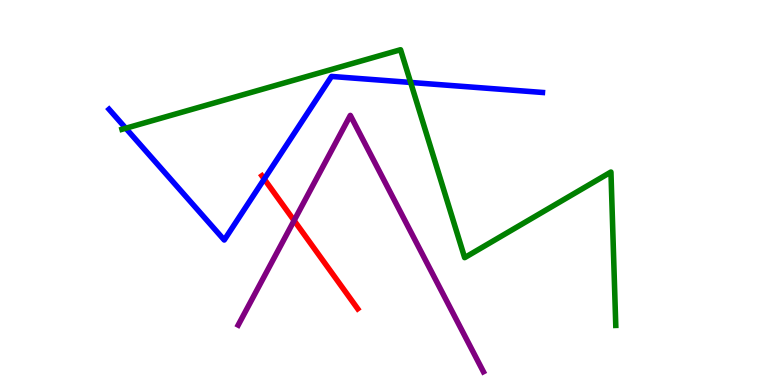[{'lines': ['blue', 'red'], 'intersections': [{'x': 3.41, 'y': 5.35}]}, {'lines': ['green', 'red'], 'intersections': []}, {'lines': ['purple', 'red'], 'intersections': [{'x': 3.79, 'y': 4.27}]}, {'lines': ['blue', 'green'], 'intersections': [{'x': 1.62, 'y': 6.67}, {'x': 5.3, 'y': 7.86}]}, {'lines': ['blue', 'purple'], 'intersections': []}, {'lines': ['green', 'purple'], 'intersections': []}]